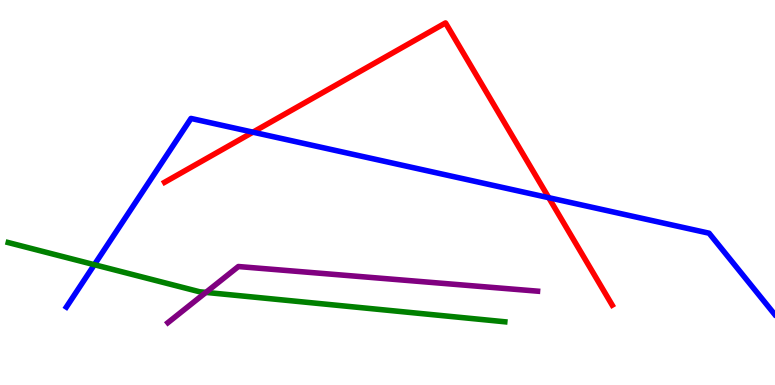[{'lines': ['blue', 'red'], 'intersections': [{'x': 3.26, 'y': 6.57}, {'x': 7.08, 'y': 4.87}]}, {'lines': ['green', 'red'], 'intersections': []}, {'lines': ['purple', 'red'], 'intersections': []}, {'lines': ['blue', 'green'], 'intersections': [{'x': 1.22, 'y': 3.12}]}, {'lines': ['blue', 'purple'], 'intersections': []}, {'lines': ['green', 'purple'], 'intersections': [{'x': 2.66, 'y': 2.41}]}]